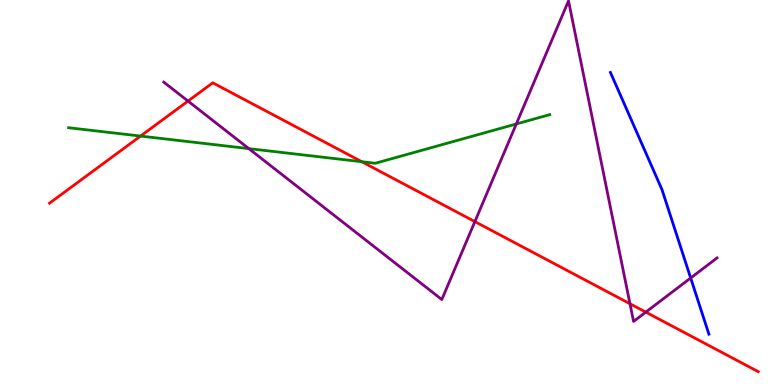[{'lines': ['blue', 'red'], 'intersections': []}, {'lines': ['green', 'red'], 'intersections': [{'x': 1.81, 'y': 6.47}, {'x': 4.67, 'y': 5.8}]}, {'lines': ['purple', 'red'], 'intersections': [{'x': 2.43, 'y': 7.37}, {'x': 6.13, 'y': 4.24}, {'x': 8.13, 'y': 2.11}, {'x': 8.33, 'y': 1.89}]}, {'lines': ['blue', 'green'], 'intersections': []}, {'lines': ['blue', 'purple'], 'intersections': [{'x': 8.91, 'y': 2.78}]}, {'lines': ['green', 'purple'], 'intersections': [{'x': 3.21, 'y': 6.14}, {'x': 6.66, 'y': 6.78}]}]